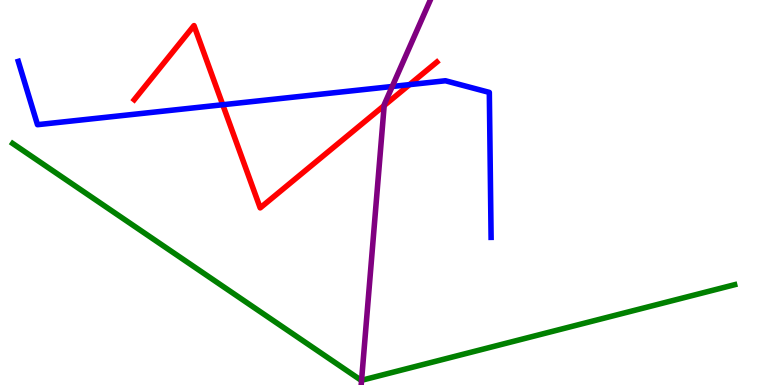[{'lines': ['blue', 'red'], 'intersections': [{'x': 2.87, 'y': 7.28}, {'x': 5.28, 'y': 7.8}]}, {'lines': ['green', 'red'], 'intersections': []}, {'lines': ['purple', 'red'], 'intersections': [{'x': 4.96, 'y': 7.26}]}, {'lines': ['blue', 'green'], 'intersections': []}, {'lines': ['blue', 'purple'], 'intersections': [{'x': 5.06, 'y': 7.75}]}, {'lines': ['green', 'purple'], 'intersections': [{'x': 4.67, 'y': 0.122}]}]